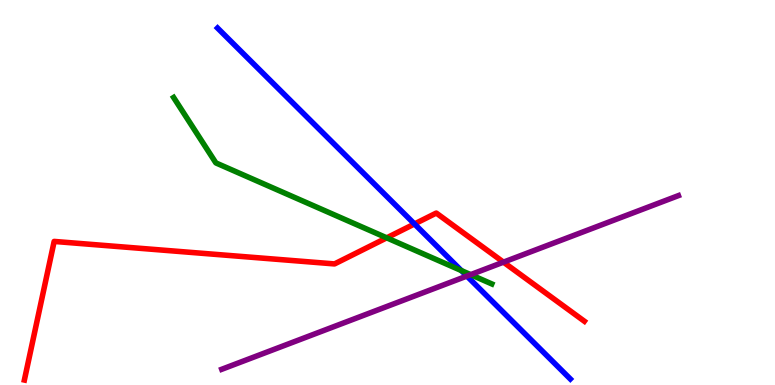[{'lines': ['blue', 'red'], 'intersections': [{'x': 5.35, 'y': 4.18}]}, {'lines': ['green', 'red'], 'intersections': [{'x': 4.99, 'y': 3.82}]}, {'lines': ['purple', 'red'], 'intersections': [{'x': 6.5, 'y': 3.19}]}, {'lines': ['blue', 'green'], 'intersections': [{'x': 5.95, 'y': 2.97}]}, {'lines': ['blue', 'purple'], 'intersections': [{'x': 6.02, 'y': 2.83}]}, {'lines': ['green', 'purple'], 'intersections': [{'x': 6.07, 'y': 2.87}]}]